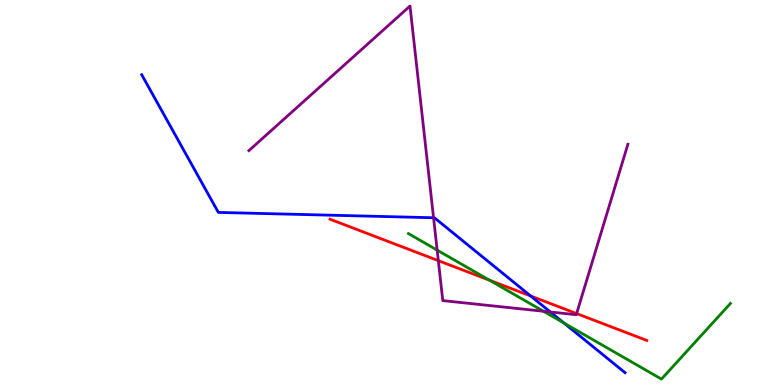[{'lines': ['blue', 'red'], 'intersections': [{'x': 6.85, 'y': 2.31}]}, {'lines': ['green', 'red'], 'intersections': [{'x': 6.32, 'y': 2.72}]}, {'lines': ['purple', 'red'], 'intersections': [{'x': 5.66, 'y': 3.23}, {'x': 7.44, 'y': 1.86}]}, {'lines': ['blue', 'green'], 'intersections': [{'x': 7.28, 'y': 1.61}]}, {'lines': ['blue', 'purple'], 'intersections': [{'x': 5.59, 'y': 4.34}, {'x': 7.1, 'y': 1.9}]}, {'lines': ['green', 'purple'], 'intersections': [{'x': 5.64, 'y': 3.5}, {'x': 7.01, 'y': 1.92}]}]